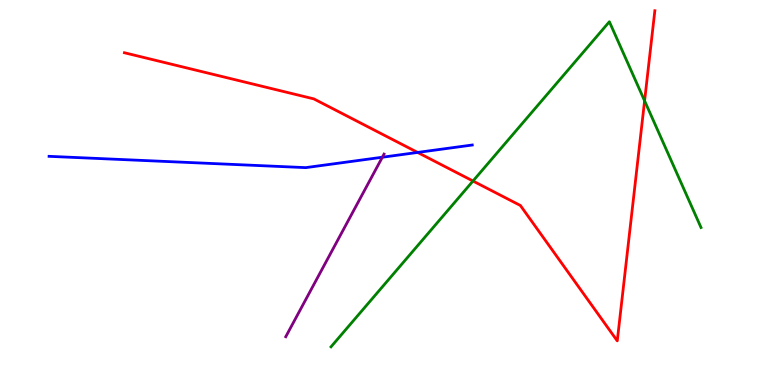[{'lines': ['blue', 'red'], 'intersections': [{'x': 5.39, 'y': 6.04}]}, {'lines': ['green', 'red'], 'intersections': [{'x': 6.1, 'y': 5.3}, {'x': 8.32, 'y': 7.38}]}, {'lines': ['purple', 'red'], 'intersections': []}, {'lines': ['blue', 'green'], 'intersections': []}, {'lines': ['blue', 'purple'], 'intersections': [{'x': 4.93, 'y': 5.92}]}, {'lines': ['green', 'purple'], 'intersections': []}]